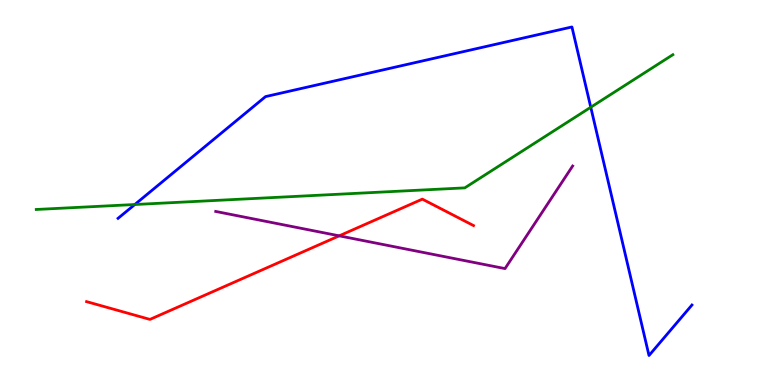[{'lines': ['blue', 'red'], 'intersections': []}, {'lines': ['green', 'red'], 'intersections': []}, {'lines': ['purple', 'red'], 'intersections': [{'x': 4.38, 'y': 3.87}]}, {'lines': ['blue', 'green'], 'intersections': [{'x': 1.74, 'y': 4.69}, {'x': 7.62, 'y': 7.21}]}, {'lines': ['blue', 'purple'], 'intersections': []}, {'lines': ['green', 'purple'], 'intersections': []}]